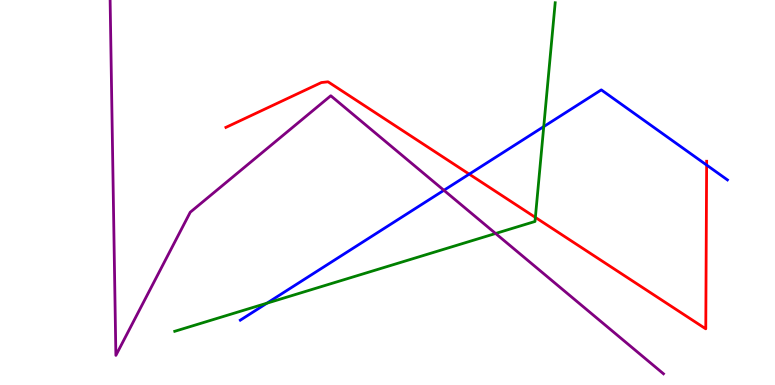[{'lines': ['blue', 'red'], 'intersections': [{'x': 6.05, 'y': 5.48}, {'x': 9.12, 'y': 5.71}]}, {'lines': ['green', 'red'], 'intersections': [{'x': 6.91, 'y': 4.35}]}, {'lines': ['purple', 'red'], 'intersections': []}, {'lines': ['blue', 'green'], 'intersections': [{'x': 3.44, 'y': 2.12}, {'x': 7.02, 'y': 6.71}]}, {'lines': ['blue', 'purple'], 'intersections': [{'x': 5.73, 'y': 5.06}]}, {'lines': ['green', 'purple'], 'intersections': [{'x': 6.39, 'y': 3.94}]}]